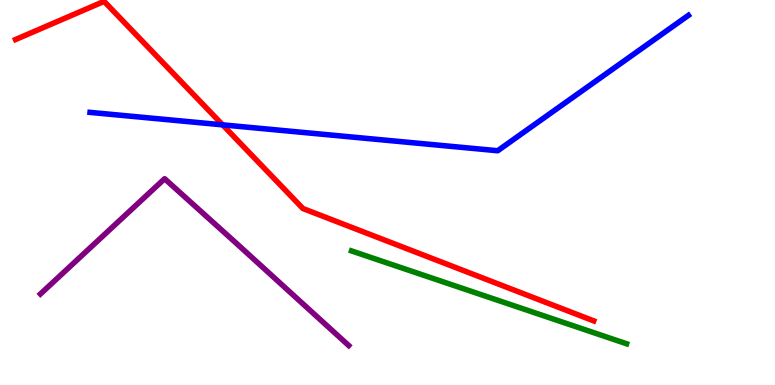[{'lines': ['blue', 'red'], 'intersections': [{'x': 2.87, 'y': 6.76}]}, {'lines': ['green', 'red'], 'intersections': []}, {'lines': ['purple', 'red'], 'intersections': []}, {'lines': ['blue', 'green'], 'intersections': []}, {'lines': ['blue', 'purple'], 'intersections': []}, {'lines': ['green', 'purple'], 'intersections': []}]